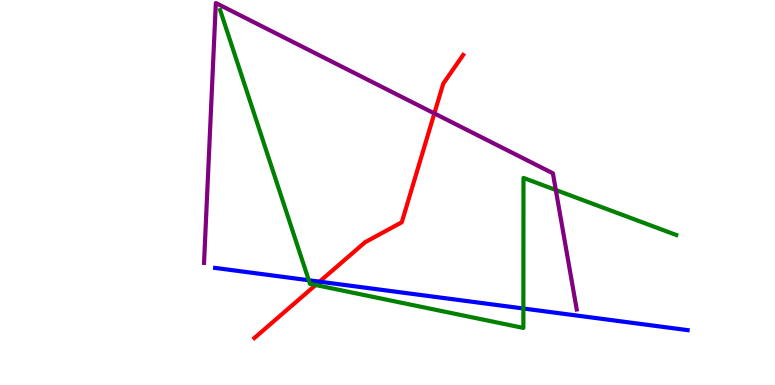[{'lines': ['blue', 'red'], 'intersections': [{'x': 4.12, 'y': 2.68}]}, {'lines': ['green', 'red'], 'intersections': [{'x': 4.07, 'y': 2.6}]}, {'lines': ['purple', 'red'], 'intersections': [{'x': 5.6, 'y': 7.05}]}, {'lines': ['blue', 'green'], 'intersections': [{'x': 3.98, 'y': 2.72}, {'x': 6.75, 'y': 1.99}]}, {'lines': ['blue', 'purple'], 'intersections': []}, {'lines': ['green', 'purple'], 'intersections': [{'x': 7.17, 'y': 5.07}]}]